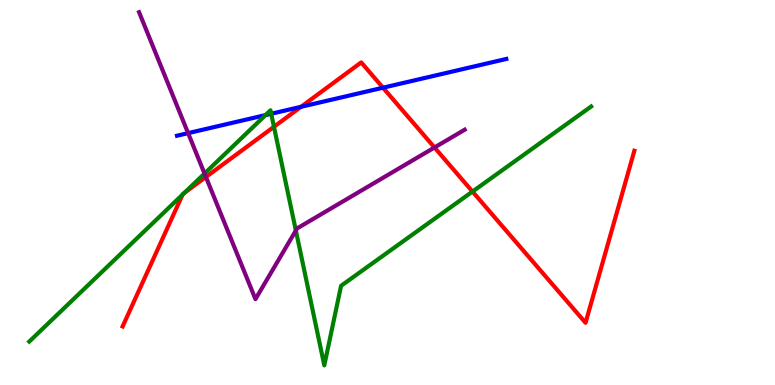[{'lines': ['blue', 'red'], 'intersections': [{'x': 3.88, 'y': 7.23}, {'x': 4.94, 'y': 7.72}]}, {'lines': ['green', 'red'], 'intersections': [{'x': 2.36, 'y': 4.95}, {'x': 2.38, 'y': 4.99}, {'x': 3.54, 'y': 6.71}, {'x': 6.1, 'y': 5.02}]}, {'lines': ['purple', 'red'], 'intersections': [{'x': 2.66, 'y': 5.4}, {'x': 5.61, 'y': 6.17}]}, {'lines': ['blue', 'green'], 'intersections': [{'x': 3.43, 'y': 7.01}, {'x': 3.5, 'y': 7.05}]}, {'lines': ['blue', 'purple'], 'intersections': [{'x': 2.43, 'y': 6.54}]}, {'lines': ['green', 'purple'], 'intersections': [{'x': 2.64, 'y': 5.49}, {'x': 3.82, 'y': 4.01}]}]